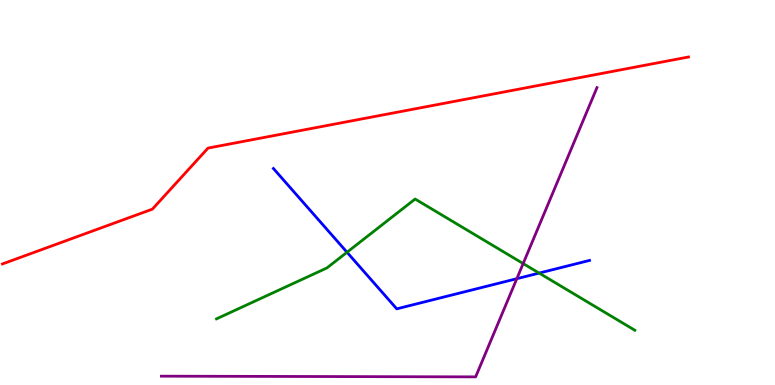[{'lines': ['blue', 'red'], 'intersections': []}, {'lines': ['green', 'red'], 'intersections': []}, {'lines': ['purple', 'red'], 'intersections': []}, {'lines': ['blue', 'green'], 'intersections': [{'x': 4.48, 'y': 3.45}, {'x': 6.96, 'y': 2.91}]}, {'lines': ['blue', 'purple'], 'intersections': [{'x': 6.67, 'y': 2.76}]}, {'lines': ['green', 'purple'], 'intersections': [{'x': 6.75, 'y': 3.15}]}]